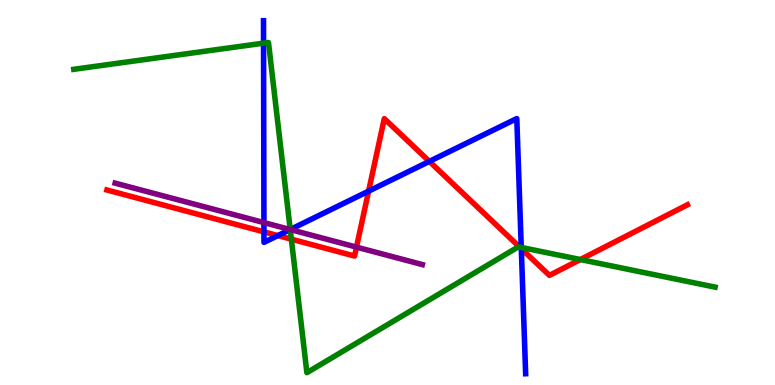[{'lines': ['blue', 'red'], 'intersections': [{'x': 3.41, 'y': 3.98}, {'x': 3.59, 'y': 3.88}, {'x': 4.76, 'y': 5.04}, {'x': 5.54, 'y': 5.81}, {'x': 6.73, 'y': 3.54}]}, {'lines': ['green', 'red'], 'intersections': [{'x': 3.76, 'y': 3.79}, {'x': 6.71, 'y': 3.58}, {'x': 7.49, 'y': 3.26}]}, {'lines': ['purple', 'red'], 'intersections': [{'x': 4.6, 'y': 3.58}]}, {'lines': ['blue', 'green'], 'intersections': [{'x': 3.4, 'y': 8.88}, {'x': 3.74, 'y': 4.04}, {'x': 6.73, 'y': 3.57}]}, {'lines': ['blue', 'purple'], 'intersections': [{'x': 3.41, 'y': 4.22}, {'x': 3.74, 'y': 4.04}]}, {'lines': ['green', 'purple'], 'intersections': [{'x': 3.74, 'y': 4.04}]}]